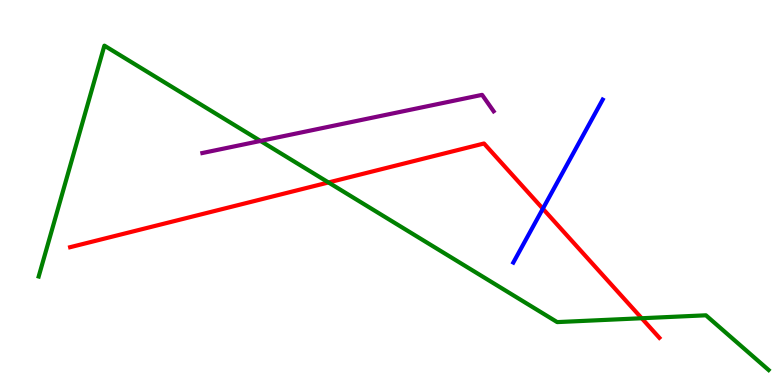[{'lines': ['blue', 'red'], 'intersections': [{'x': 7.0, 'y': 4.58}]}, {'lines': ['green', 'red'], 'intersections': [{'x': 4.24, 'y': 5.26}, {'x': 8.28, 'y': 1.73}]}, {'lines': ['purple', 'red'], 'intersections': []}, {'lines': ['blue', 'green'], 'intersections': []}, {'lines': ['blue', 'purple'], 'intersections': []}, {'lines': ['green', 'purple'], 'intersections': [{'x': 3.36, 'y': 6.34}]}]